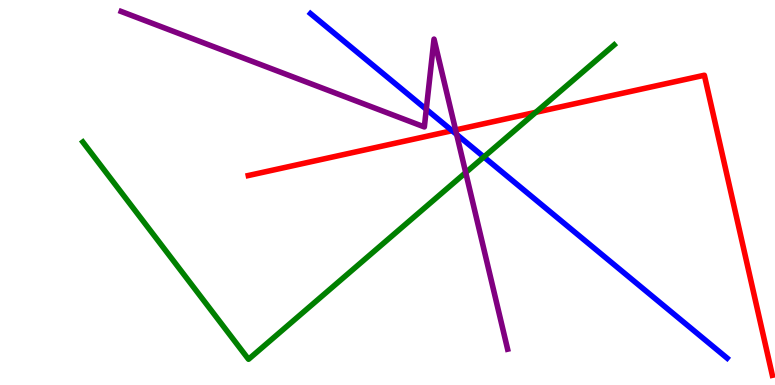[{'lines': ['blue', 'red'], 'intersections': [{'x': 5.83, 'y': 6.61}]}, {'lines': ['green', 'red'], 'intersections': [{'x': 6.91, 'y': 7.08}]}, {'lines': ['purple', 'red'], 'intersections': [{'x': 5.88, 'y': 6.62}]}, {'lines': ['blue', 'green'], 'intersections': [{'x': 6.24, 'y': 5.92}]}, {'lines': ['blue', 'purple'], 'intersections': [{'x': 5.5, 'y': 7.16}, {'x': 5.89, 'y': 6.51}]}, {'lines': ['green', 'purple'], 'intersections': [{'x': 6.01, 'y': 5.52}]}]